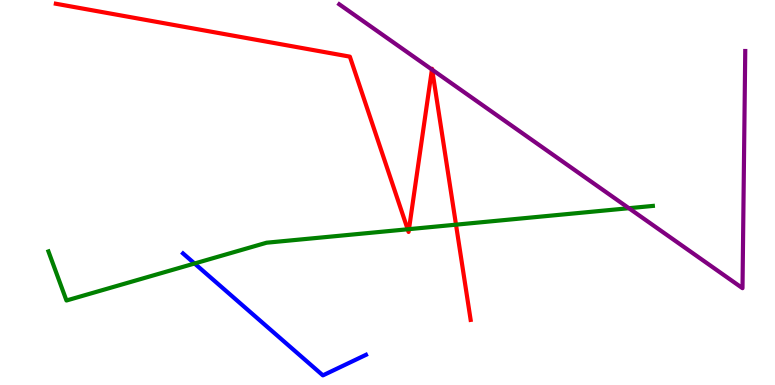[{'lines': ['blue', 'red'], 'intersections': []}, {'lines': ['green', 'red'], 'intersections': [{'x': 5.26, 'y': 4.04}, {'x': 5.28, 'y': 4.05}, {'x': 5.88, 'y': 4.16}]}, {'lines': ['purple', 'red'], 'intersections': [{'x': 5.57, 'y': 8.19}, {'x': 5.58, 'y': 8.19}]}, {'lines': ['blue', 'green'], 'intersections': [{'x': 2.51, 'y': 3.16}]}, {'lines': ['blue', 'purple'], 'intersections': []}, {'lines': ['green', 'purple'], 'intersections': [{'x': 8.11, 'y': 4.59}]}]